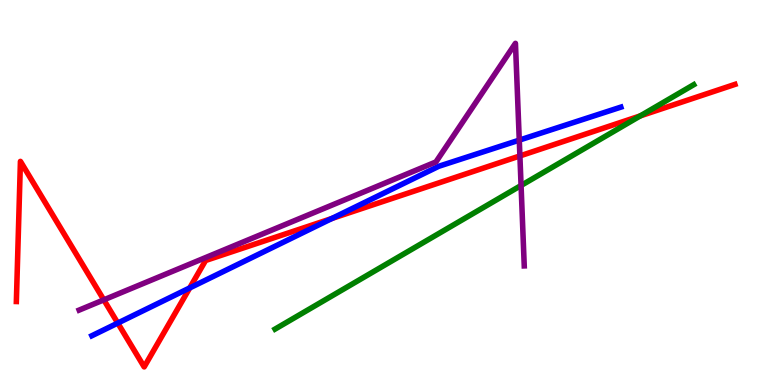[{'lines': ['blue', 'red'], 'intersections': [{'x': 1.52, 'y': 1.61}, {'x': 2.45, 'y': 2.52}, {'x': 4.28, 'y': 4.33}]}, {'lines': ['green', 'red'], 'intersections': [{'x': 8.26, 'y': 6.99}]}, {'lines': ['purple', 'red'], 'intersections': [{'x': 1.34, 'y': 2.21}, {'x': 6.71, 'y': 5.95}]}, {'lines': ['blue', 'green'], 'intersections': []}, {'lines': ['blue', 'purple'], 'intersections': [{'x': 6.7, 'y': 6.36}]}, {'lines': ['green', 'purple'], 'intersections': [{'x': 6.72, 'y': 5.18}]}]